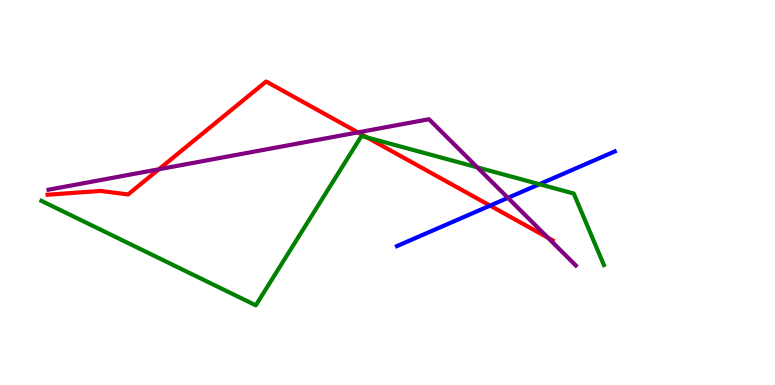[{'lines': ['blue', 'red'], 'intersections': [{'x': 6.32, 'y': 4.66}]}, {'lines': ['green', 'red'], 'intersections': [{'x': 4.74, 'y': 6.43}]}, {'lines': ['purple', 'red'], 'intersections': [{'x': 2.05, 'y': 5.6}, {'x': 4.62, 'y': 6.56}, {'x': 7.07, 'y': 3.83}]}, {'lines': ['blue', 'green'], 'intersections': [{'x': 6.96, 'y': 5.22}]}, {'lines': ['blue', 'purple'], 'intersections': [{'x': 6.55, 'y': 4.86}]}, {'lines': ['green', 'purple'], 'intersections': [{'x': 6.16, 'y': 5.65}]}]